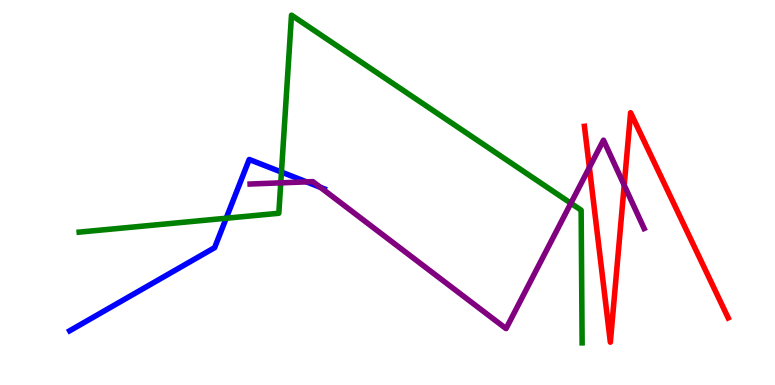[{'lines': ['blue', 'red'], 'intersections': []}, {'lines': ['green', 'red'], 'intersections': []}, {'lines': ['purple', 'red'], 'intersections': [{'x': 7.6, 'y': 5.65}, {'x': 8.05, 'y': 5.19}]}, {'lines': ['blue', 'green'], 'intersections': [{'x': 2.92, 'y': 4.33}, {'x': 3.63, 'y': 5.53}]}, {'lines': ['blue', 'purple'], 'intersections': [{'x': 3.95, 'y': 5.28}, {'x': 4.13, 'y': 5.14}]}, {'lines': ['green', 'purple'], 'intersections': [{'x': 3.62, 'y': 5.25}, {'x': 7.37, 'y': 4.72}]}]